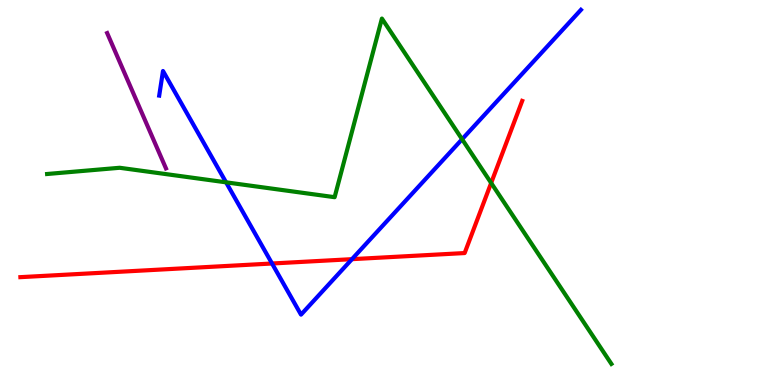[{'lines': ['blue', 'red'], 'intersections': [{'x': 3.51, 'y': 3.16}, {'x': 4.54, 'y': 3.27}]}, {'lines': ['green', 'red'], 'intersections': [{'x': 6.34, 'y': 5.25}]}, {'lines': ['purple', 'red'], 'intersections': []}, {'lines': ['blue', 'green'], 'intersections': [{'x': 2.92, 'y': 5.26}, {'x': 5.96, 'y': 6.38}]}, {'lines': ['blue', 'purple'], 'intersections': []}, {'lines': ['green', 'purple'], 'intersections': []}]